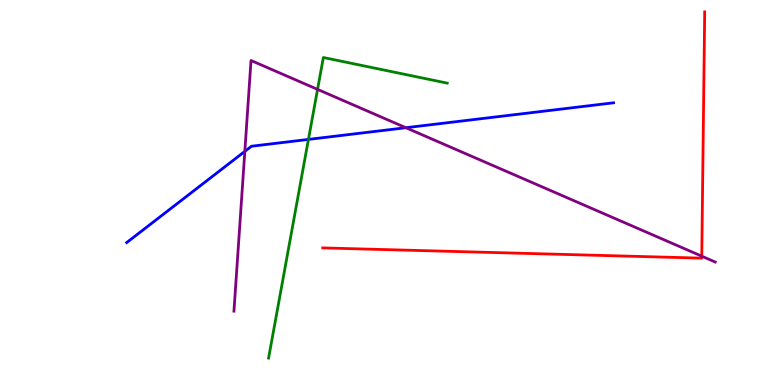[{'lines': ['blue', 'red'], 'intersections': []}, {'lines': ['green', 'red'], 'intersections': []}, {'lines': ['purple', 'red'], 'intersections': [{'x': 9.06, 'y': 3.35}]}, {'lines': ['blue', 'green'], 'intersections': [{'x': 3.98, 'y': 6.38}]}, {'lines': ['blue', 'purple'], 'intersections': [{'x': 3.16, 'y': 6.07}, {'x': 5.24, 'y': 6.68}]}, {'lines': ['green', 'purple'], 'intersections': [{'x': 4.1, 'y': 7.68}]}]